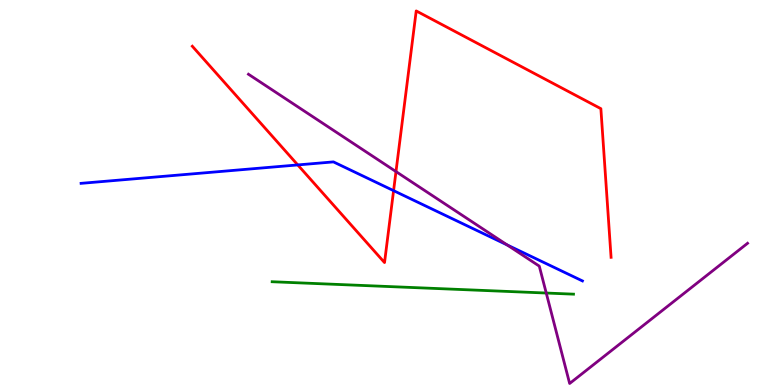[{'lines': ['blue', 'red'], 'intersections': [{'x': 3.84, 'y': 5.72}, {'x': 5.08, 'y': 5.05}]}, {'lines': ['green', 'red'], 'intersections': []}, {'lines': ['purple', 'red'], 'intersections': [{'x': 5.11, 'y': 5.54}]}, {'lines': ['blue', 'green'], 'intersections': []}, {'lines': ['blue', 'purple'], 'intersections': [{'x': 6.54, 'y': 3.64}]}, {'lines': ['green', 'purple'], 'intersections': [{'x': 7.05, 'y': 2.39}]}]